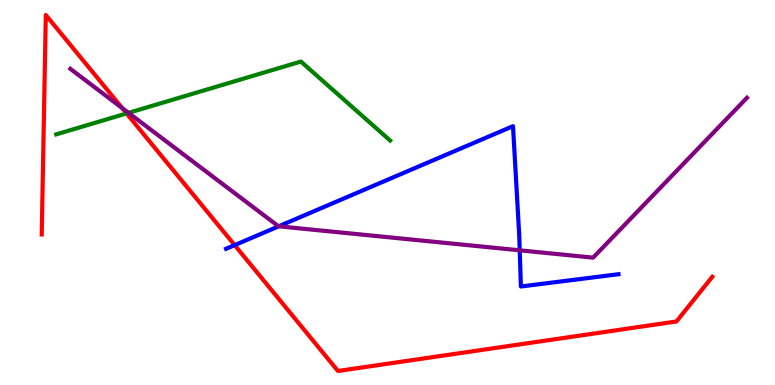[{'lines': ['blue', 'red'], 'intersections': [{'x': 3.03, 'y': 3.63}]}, {'lines': ['green', 'red'], 'intersections': [{'x': 1.63, 'y': 7.05}]}, {'lines': ['purple', 'red'], 'intersections': [{'x': 1.58, 'y': 7.19}]}, {'lines': ['blue', 'green'], 'intersections': []}, {'lines': ['blue', 'purple'], 'intersections': [{'x': 3.6, 'y': 4.12}, {'x': 6.71, 'y': 3.5}]}, {'lines': ['green', 'purple'], 'intersections': [{'x': 1.66, 'y': 7.07}]}]